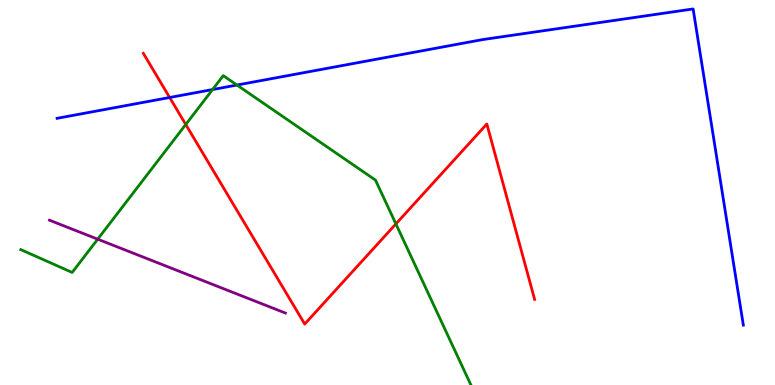[{'lines': ['blue', 'red'], 'intersections': [{'x': 2.19, 'y': 7.47}]}, {'lines': ['green', 'red'], 'intersections': [{'x': 2.4, 'y': 6.77}, {'x': 5.11, 'y': 4.18}]}, {'lines': ['purple', 'red'], 'intersections': []}, {'lines': ['blue', 'green'], 'intersections': [{'x': 2.74, 'y': 7.67}, {'x': 3.06, 'y': 7.79}]}, {'lines': ['blue', 'purple'], 'intersections': []}, {'lines': ['green', 'purple'], 'intersections': [{'x': 1.26, 'y': 3.79}]}]